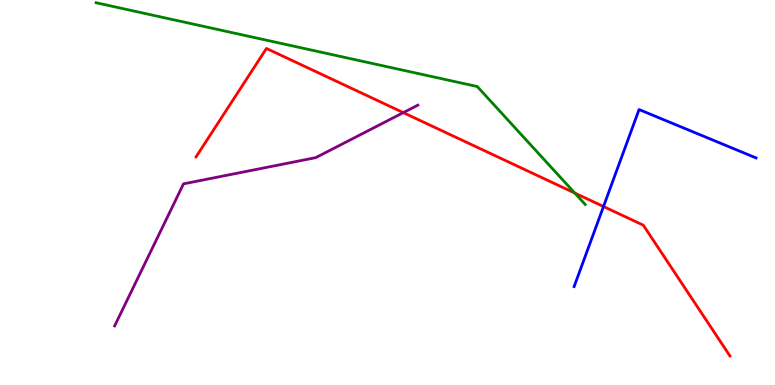[{'lines': ['blue', 'red'], 'intersections': [{'x': 7.79, 'y': 4.64}]}, {'lines': ['green', 'red'], 'intersections': [{'x': 7.42, 'y': 4.99}]}, {'lines': ['purple', 'red'], 'intersections': [{'x': 5.2, 'y': 7.07}]}, {'lines': ['blue', 'green'], 'intersections': []}, {'lines': ['blue', 'purple'], 'intersections': []}, {'lines': ['green', 'purple'], 'intersections': []}]